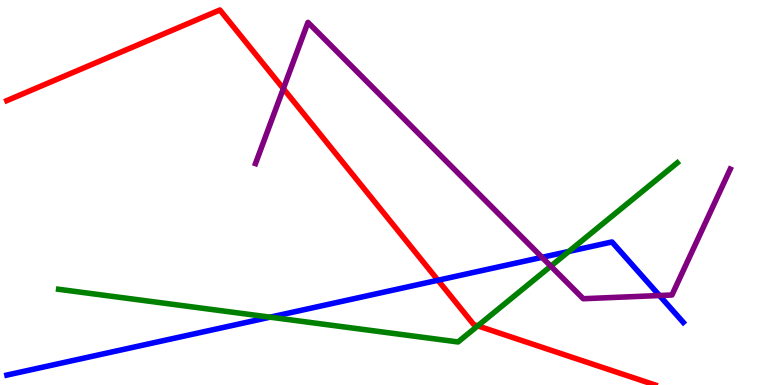[{'lines': ['blue', 'red'], 'intersections': [{'x': 5.65, 'y': 2.72}]}, {'lines': ['green', 'red'], 'intersections': [{'x': 6.16, 'y': 1.54}]}, {'lines': ['purple', 'red'], 'intersections': [{'x': 3.66, 'y': 7.7}]}, {'lines': ['blue', 'green'], 'intersections': [{'x': 3.49, 'y': 1.76}, {'x': 7.34, 'y': 3.47}]}, {'lines': ['blue', 'purple'], 'intersections': [{'x': 6.99, 'y': 3.32}, {'x': 8.51, 'y': 2.32}]}, {'lines': ['green', 'purple'], 'intersections': [{'x': 7.11, 'y': 3.09}]}]